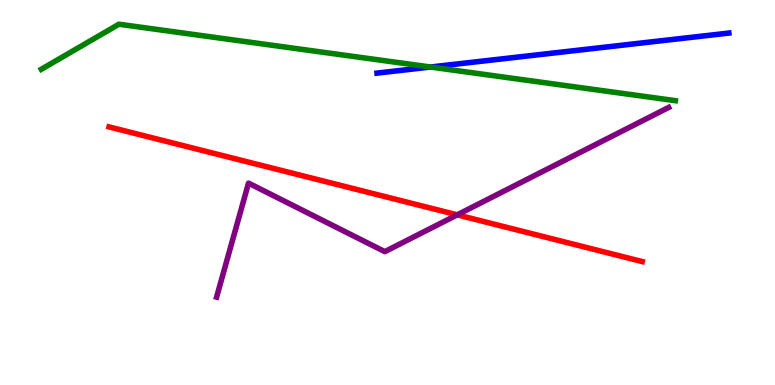[{'lines': ['blue', 'red'], 'intersections': []}, {'lines': ['green', 'red'], 'intersections': []}, {'lines': ['purple', 'red'], 'intersections': [{'x': 5.9, 'y': 4.42}]}, {'lines': ['blue', 'green'], 'intersections': [{'x': 5.55, 'y': 8.26}]}, {'lines': ['blue', 'purple'], 'intersections': []}, {'lines': ['green', 'purple'], 'intersections': []}]